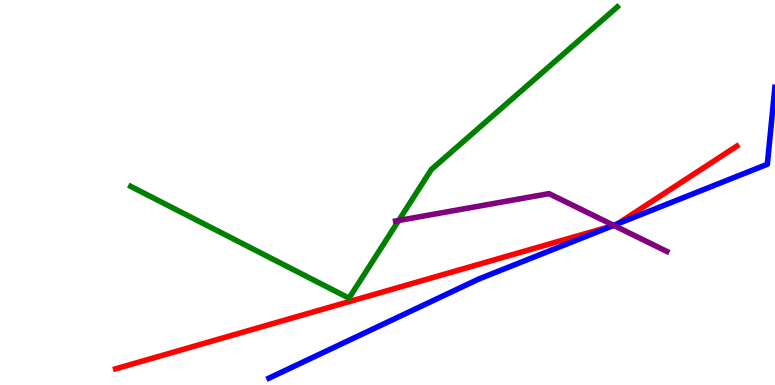[{'lines': ['blue', 'red'], 'intersections': [{'x': 7.9, 'y': 4.13}, {'x': 7.97, 'y': 4.19}]}, {'lines': ['green', 'red'], 'intersections': []}, {'lines': ['purple', 'red'], 'intersections': [{'x': 7.92, 'y': 4.14}]}, {'lines': ['blue', 'green'], 'intersections': []}, {'lines': ['blue', 'purple'], 'intersections': [{'x': 7.92, 'y': 4.15}]}, {'lines': ['green', 'purple'], 'intersections': [{'x': 5.14, 'y': 4.27}]}]